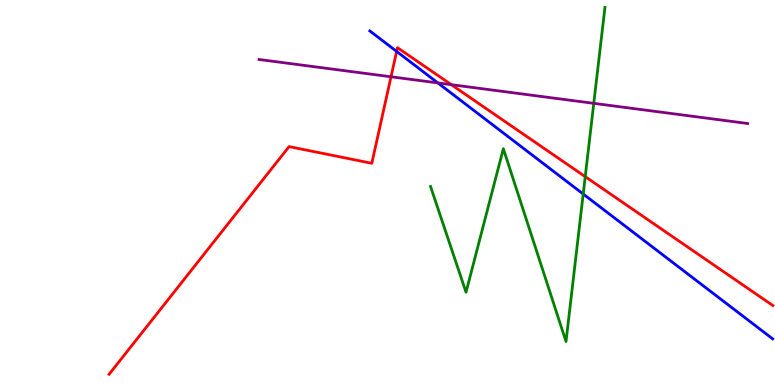[{'lines': ['blue', 'red'], 'intersections': [{'x': 5.12, 'y': 8.66}]}, {'lines': ['green', 'red'], 'intersections': [{'x': 7.55, 'y': 5.41}]}, {'lines': ['purple', 'red'], 'intersections': [{'x': 5.05, 'y': 8.01}, {'x': 5.82, 'y': 7.8}]}, {'lines': ['blue', 'green'], 'intersections': [{'x': 7.53, 'y': 4.96}]}, {'lines': ['blue', 'purple'], 'intersections': [{'x': 5.65, 'y': 7.85}]}, {'lines': ['green', 'purple'], 'intersections': [{'x': 7.66, 'y': 7.32}]}]